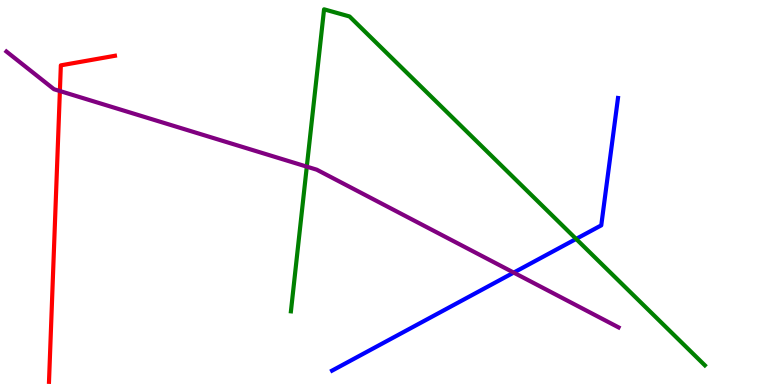[{'lines': ['blue', 'red'], 'intersections': []}, {'lines': ['green', 'red'], 'intersections': []}, {'lines': ['purple', 'red'], 'intersections': [{'x': 0.773, 'y': 7.64}]}, {'lines': ['blue', 'green'], 'intersections': [{'x': 7.43, 'y': 3.79}]}, {'lines': ['blue', 'purple'], 'intersections': [{'x': 6.63, 'y': 2.92}]}, {'lines': ['green', 'purple'], 'intersections': [{'x': 3.96, 'y': 5.67}]}]